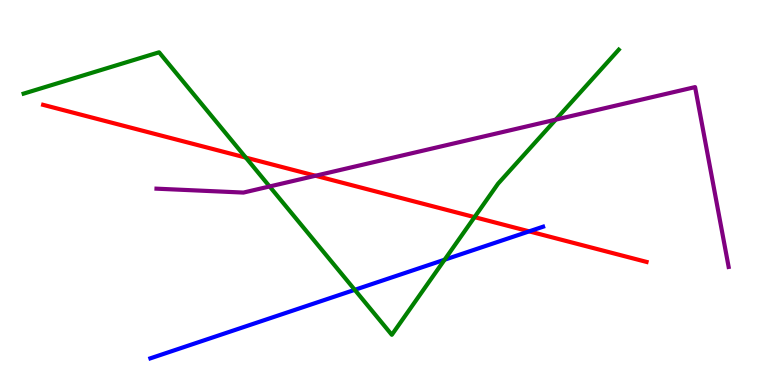[{'lines': ['blue', 'red'], 'intersections': [{'x': 6.83, 'y': 3.99}]}, {'lines': ['green', 'red'], 'intersections': [{'x': 3.17, 'y': 5.91}, {'x': 6.12, 'y': 4.36}]}, {'lines': ['purple', 'red'], 'intersections': [{'x': 4.07, 'y': 5.44}]}, {'lines': ['blue', 'green'], 'intersections': [{'x': 4.58, 'y': 2.47}, {'x': 5.74, 'y': 3.25}]}, {'lines': ['blue', 'purple'], 'intersections': []}, {'lines': ['green', 'purple'], 'intersections': [{'x': 3.48, 'y': 5.16}, {'x': 7.17, 'y': 6.89}]}]